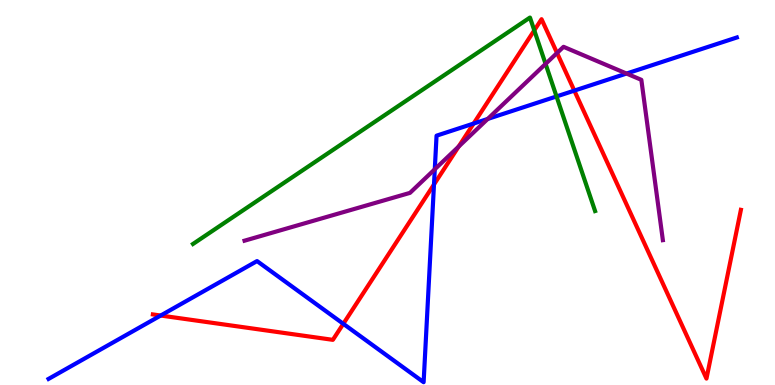[{'lines': ['blue', 'red'], 'intersections': [{'x': 2.07, 'y': 1.8}, {'x': 4.43, 'y': 1.59}, {'x': 5.6, 'y': 5.21}, {'x': 6.11, 'y': 6.79}, {'x': 7.41, 'y': 7.65}]}, {'lines': ['green', 'red'], 'intersections': [{'x': 6.89, 'y': 9.21}]}, {'lines': ['purple', 'red'], 'intersections': [{'x': 5.92, 'y': 6.19}, {'x': 7.19, 'y': 8.62}]}, {'lines': ['blue', 'green'], 'intersections': [{'x': 7.18, 'y': 7.5}]}, {'lines': ['blue', 'purple'], 'intersections': [{'x': 5.61, 'y': 5.6}, {'x': 6.29, 'y': 6.91}, {'x': 8.08, 'y': 8.09}]}, {'lines': ['green', 'purple'], 'intersections': [{'x': 7.04, 'y': 8.34}]}]